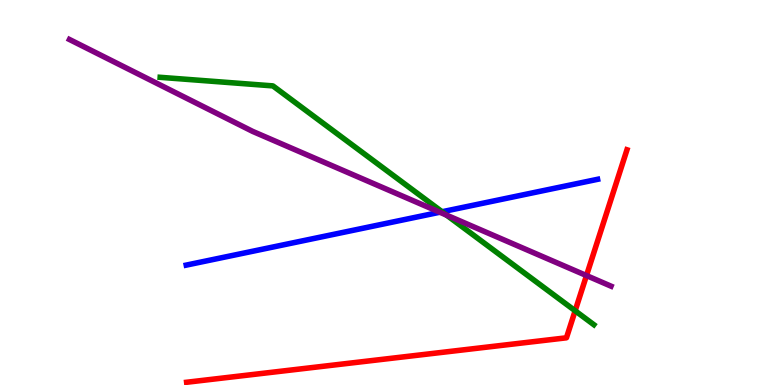[{'lines': ['blue', 'red'], 'intersections': []}, {'lines': ['green', 'red'], 'intersections': [{'x': 7.42, 'y': 1.93}]}, {'lines': ['purple', 'red'], 'intersections': [{'x': 7.57, 'y': 2.84}]}, {'lines': ['blue', 'green'], 'intersections': [{'x': 5.7, 'y': 4.5}]}, {'lines': ['blue', 'purple'], 'intersections': [{'x': 5.68, 'y': 4.49}]}, {'lines': ['green', 'purple'], 'intersections': [{'x': 5.76, 'y': 4.41}]}]